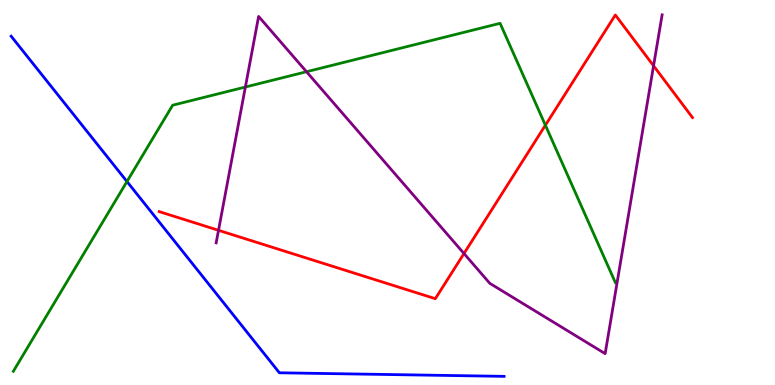[{'lines': ['blue', 'red'], 'intersections': []}, {'lines': ['green', 'red'], 'intersections': [{'x': 7.04, 'y': 6.75}]}, {'lines': ['purple', 'red'], 'intersections': [{'x': 2.82, 'y': 4.02}, {'x': 5.99, 'y': 3.41}, {'x': 8.43, 'y': 8.29}]}, {'lines': ['blue', 'green'], 'intersections': [{'x': 1.64, 'y': 5.29}]}, {'lines': ['blue', 'purple'], 'intersections': []}, {'lines': ['green', 'purple'], 'intersections': [{'x': 3.17, 'y': 7.74}, {'x': 3.95, 'y': 8.14}]}]